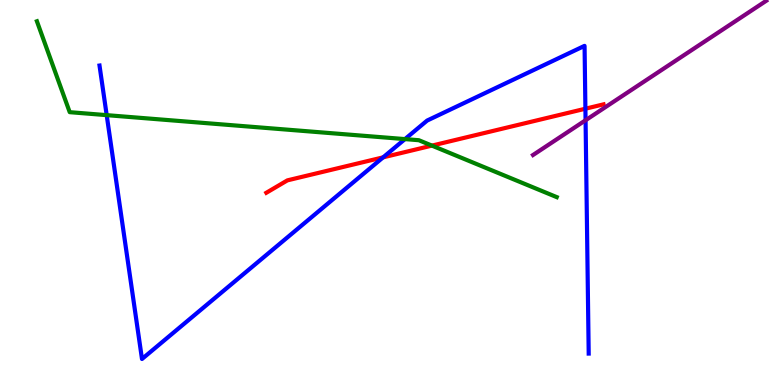[{'lines': ['blue', 'red'], 'intersections': [{'x': 4.94, 'y': 5.91}, {'x': 7.55, 'y': 7.18}]}, {'lines': ['green', 'red'], 'intersections': [{'x': 5.57, 'y': 6.22}]}, {'lines': ['purple', 'red'], 'intersections': []}, {'lines': ['blue', 'green'], 'intersections': [{'x': 1.38, 'y': 7.01}, {'x': 5.23, 'y': 6.39}]}, {'lines': ['blue', 'purple'], 'intersections': [{'x': 7.56, 'y': 6.88}]}, {'lines': ['green', 'purple'], 'intersections': []}]